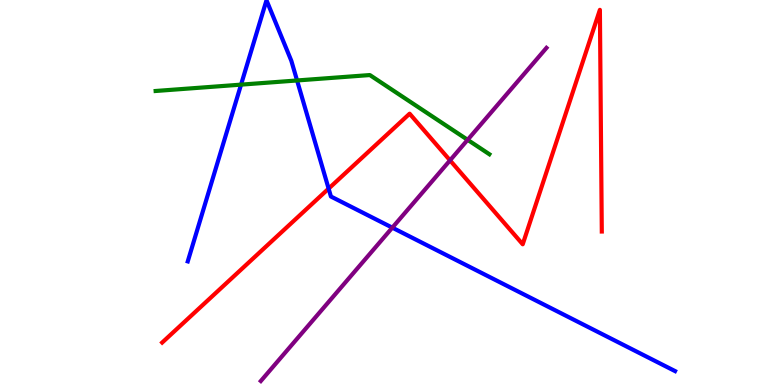[{'lines': ['blue', 'red'], 'intersections': [{'x': 4.24, 'y': 5.1}]}, {'lines': ['green', 'red'], 'intersections': []}, {'lines': ['purple', 'red'], 'intersections': [{'x': 5.81, 'y': 5.83}]}, {'lines': ['blue', 'green'], 'intersections': [{'x': 3.11, 'y': 7.8}, {'x': 3.83, 'y': 7.91}]}, {'lines': ['blue', 'purple'], 'intersections': [{'x': 5.06, 'y': 4.09}]}, {'lines': ['green', 'purple'], 'intersections': [{'x': 6.03, 'y': 6.37}]}]